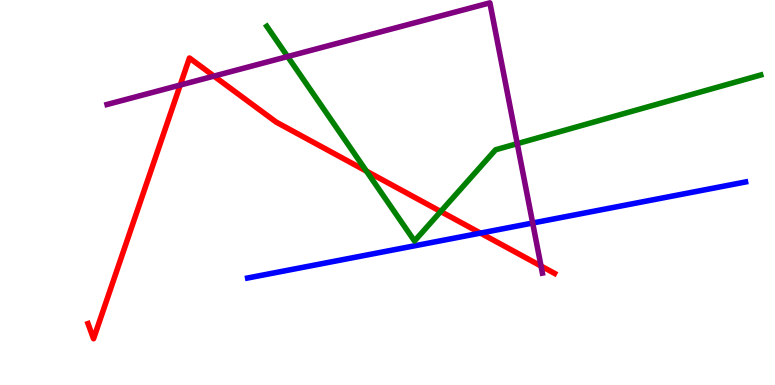[{'lines': ['blue', 'red'], 'intersections': [{'x': 6.2, 'y': 3.95}]}, {'lines': ['green', 'red'], 'intersections': [{'x': 4.73, 'y': 5.55}, {'x': 5.69, 'y': 4.51}]}, {'lines': ['purple', 'red'], 'intersections': [{'x': 2.33, 'y': 7.79}, {'x': 2.76, 'y': 8.02}, {'x': 6.98, 'y': 3.09}]}, {'lines': ['blue', 'green'], 'intersections': []}, {'lines': ['blue', 'purple'], 'intersections': [{'x': 6.87, 'y': 4.21}]}, {'lines': ['green', 'purple'], 'intersections': [{'x': 3.71, 'y': 8.53}, {'x': 6.67, 'y': 6.27}]}]